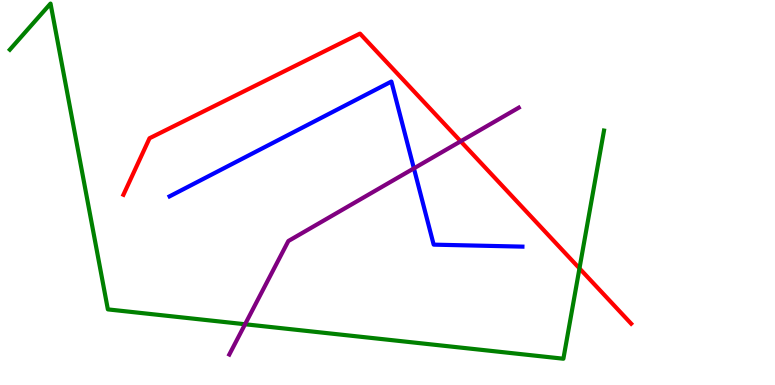[{'lines': ['blue', 'red'], 'intersections': []}, {'lines': ['green', 'red'], 'intersections': [{'x': 7.48, 'y': 3.03}]}, {'lines': ['purple', 'red'], 'intersections': [{'x': 5.94, 'y': 6.33}]}, {'lines': ['blue', 'green'], 'intersections': []}, {'lines': ['blue', 'purple'], 'intersections': [{'x': 5.34, 'y': 5.63}]}, {'lines': ['green', 'purple'], 'intersections': [{'x': 3.16, 'y': 1.58}]}]